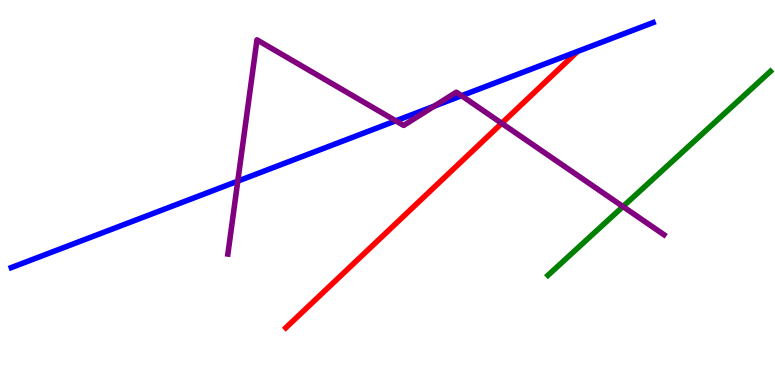[{'lines': ['blue', 'red'], 'intersections': []}, {'lines': ['green', 'red'], 'intersections': []}, {'lines': ['purple', 'red'], 'intersections': [{'x': 6.47, 'y': 6.8}]}, {'lines': ['blue', 'green'], 'intersections': []}, {'lines': ['blue', 'purple'], 'intersections': [{'x': 3.07, 'y': 5.3}, {'x': 5.11, 'y': 6.86}, {'x': 5.6, 'y': 7.24}, {'x': 5.96, 'y': 7.51}]}, {'lines': ['green', 'purple'], 'intersections': [{'x': 8.04, 'y': 4.63}]}]